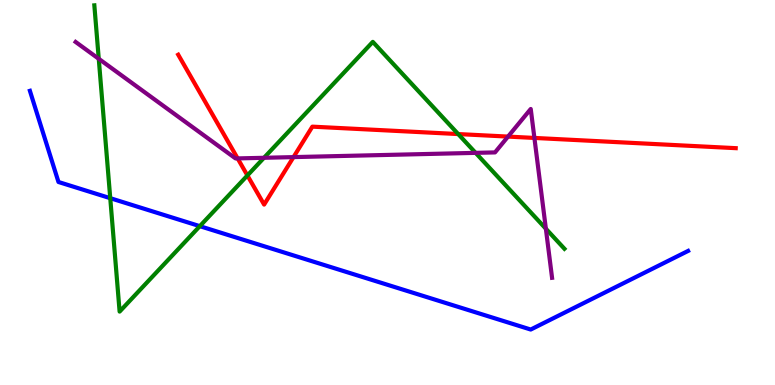[{'lines': ['blue', 'red'], 'intersections': []}, {'lines': ['green', 'red'], 'intersections': [{'x': 3.19, 'y': 5.44}, {'x': 5.91, 'y': 6.52}]}, {'lines': ['purple', 'red'], 'intersections': [{'x': 3.07, 'y': 5.89}, {'x': 3.79, 'y': 5.92}, {'x': 6.56, 'y': 6.45}, {'x': 6.9, 'y': 6.42}]}, {'lines': ['blue', 'green'], 'intersections': [{'x': 1.42, 'y': 4.85}, {'x': 2.58, 'y': 4.13}]}, {'lines': ['blue', 'purple'], 'intersections': []}, {'lines': ['green', 'purple'], 'intersections': [{'x': 1.27, 'y': 8.47}, {'x': 3.41, 'y': 5.9}, {'x': 6.14, 'y': 6.03}, {'x': 7.04, 'y': 4.06}]}]